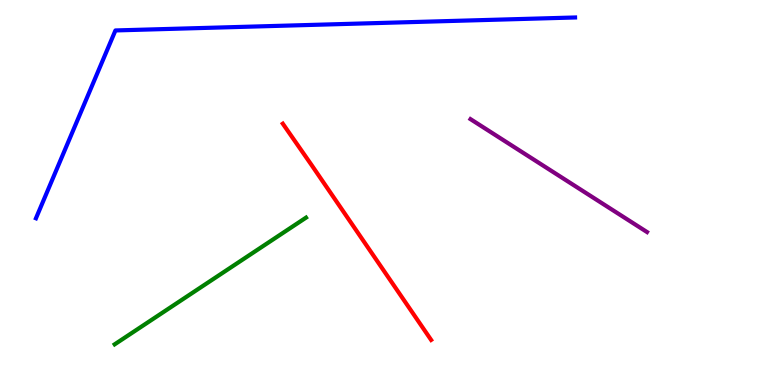[{'lines': ['blue', 'red'], 'intersections': []}, {'lines': ['green', 'red'], 'intersections': []}, {'lines': ['purple', 'red'], 'intersections': []}, {'lines': ['blue', 'green'], 'intersections': []}, {'lines': ['blue', 'purple'], 'intersections': []}, {'lines': ['green', 'purple'], 'intersections': []}]